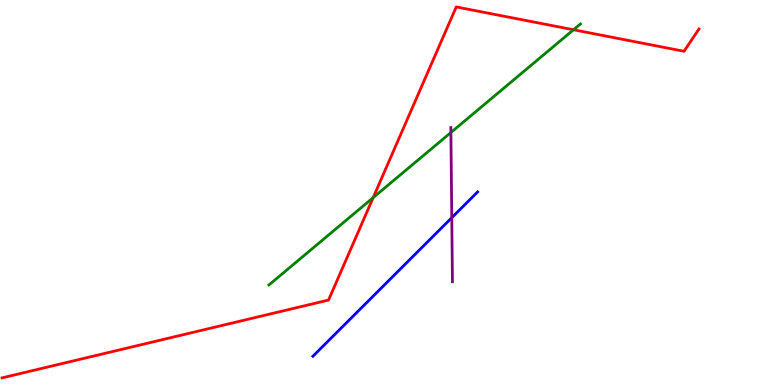[{'lines': ['blue', 'red'], 'intersections': []}, {'lines': ['green', 'red'], 'intersections': [{'x': 4.82, 'y': 4.87}, {'x': 7.4, 'y': 9.23}]}, {'lines': ['purple', 'red'], 'intersections': []}, {'lines': ['blue', 'green'], 'intersections': []}, {'lines': ['blue', 'purple'], 'intersections': [{'x': 5.83, 'y': 4.35}]}, {'lines': ['green', 'purple'], 'intersections': [{'x': 5.82, 'y': 6.56}]}]